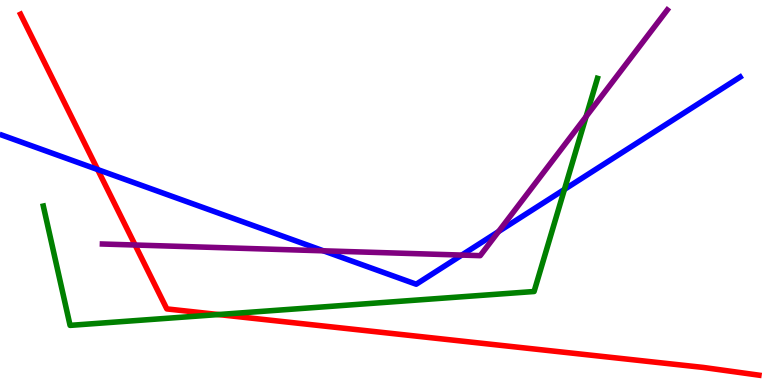[{'lines': ['blue', 'red'], 'intersections': [{'x': 1.26, 'y': 5.6}]}, {'lines': ['green', 'red'], 'intersections': [{'x': 2.82, 'y': 1.83}]}, {'lines': ['purple', 'red'], 'intersections': [{'x': 1.74, 'y': 3.64}]}, {'lines': ['blue', 'green'], 'intersections': [{'x': 7.28, 'y': 5.08}]}, {'lines': ['blue', 'purple'], 'intersections': [{'x': 4.17, 'y': 3.49}, {'x': 5.96, 'y': 3.37}, {'x': 6.43, 'y': 3.99}]}, {'lines': ['green', 'purple'], 'intersections': [{'x': 7.56, 'y': 6.97}]}]